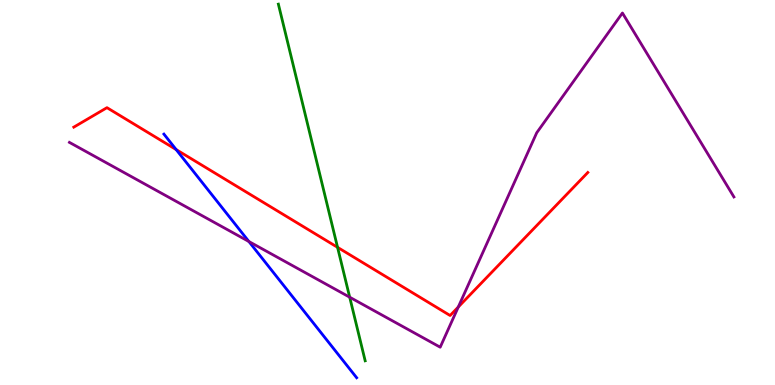[{'lines': ['blue', 'red'], 'intersections': [{'x': 2.27, 'y': 6.11}]}, {'lines': ['green', 'red'], 'intersections': [{'x': 4.36, 'y': 3.58}]}, {'lines': ['purple', 'red'], 'intersections': [{'x': 5.91, 'y': 2.03}]}, {'lines': ['blue', 'green'], 'intersections': []}, {'lines': ['blue', 'purple'], 'intersections': [{'x': 3.21, 'y': 3.73}]}, {'lines': ['green', 'purple'], 'intersections': [{'x': 4.51, 'y': 2.28}]}]